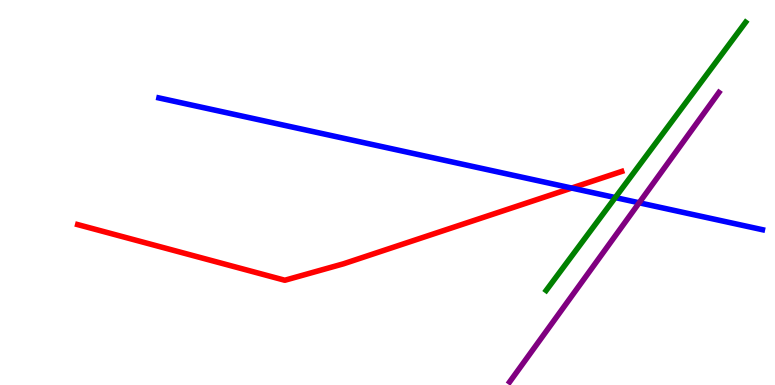[{'lines': ['blue', 'red'], 'intersections': [{'x': 7.38, 'y': 5.12}]}, {'lines': ['green', 'red'], 'intersections': []}, {'lines': ['purple', 'red'], 'intersections': []}, {'lines': ['blue', 'green'], 'intersections': [{'x': 7.94, 'y': 4.87}]}, {'lines': ['blue', 'purple'], 'intersections': [{'x': 8.25, 'y': 4.73}]}, {'lines': ['green', 'purple'], 'intersections': []}]